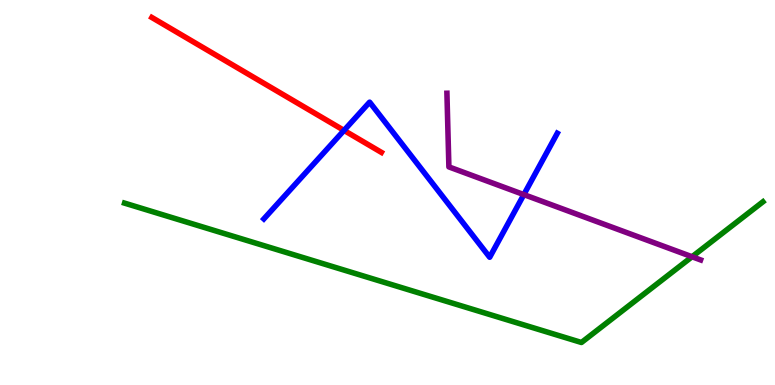[{'lines': ['blue', 'red'], 'intersections': [{'x': 4.44, 'y': 6.61}]}, {'lines': ['green', 'red'], 'intersections': []}, {'lines': ['purple', 'red'], 'intersections': []}, {'lines': ['blue', 'green'], 'intersections': []}, {'lines': ['blue', 'purple'], 'intersections': [{'x': 6.76, 'y': 4.95}]}, {'lines': ['green', 'purple'], 'intersections': [{'x': 8.93, 'y': 3.33}]}]